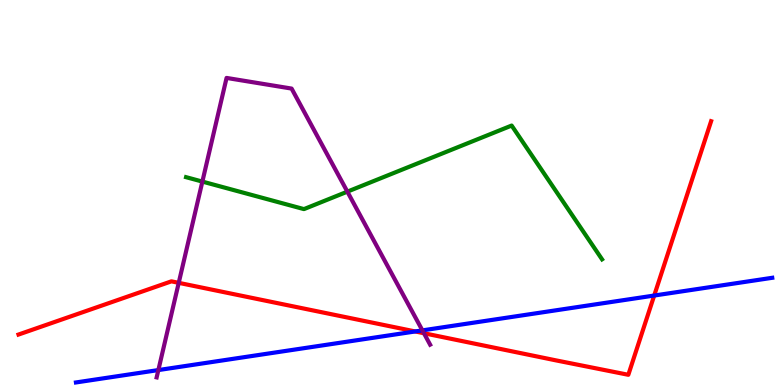[{'lines': ['blue', 'red'], 'intersections': [{'x': 5.36, 'y': 1.39}, {'x': 8.44, 'y': 2.32}]}, {'lines': ['green', 'red'], 'intersections': []}, {'lines': ['purple', 'red'], 'intersections': [{'x': 2.31, 'y': 2.65}, {'x': 5.47, 'y': 1.34}]}, {'lines': ['blue', 'green'], 'intersections': []}, {'lines': ['blue', 'purple'], 'intersections': [{'x': 2.04, 'y': 0.388}, {'x': 5.45, 'y': 1.42}]}, {'lines': ['green', 'purple'], 'intersections': [{'x': 2.61, 'y': 5.28}, {'x': 4.48, 'y': 5.02}]}]